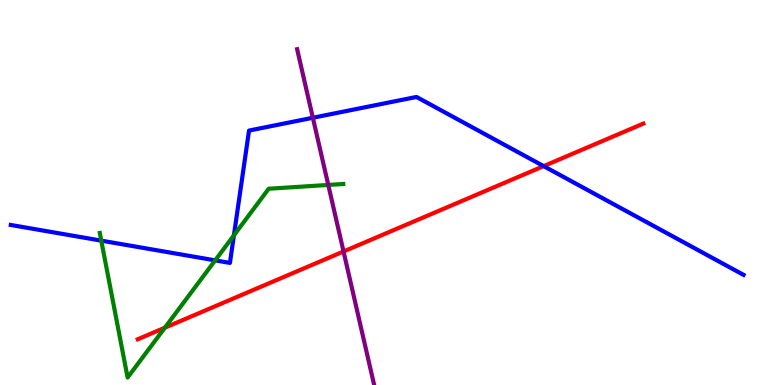[{'lines': ['blue', 'red'], 'intersections': [{'x': 7.01, 'y': 5.69}]}, {'lines': ['green', 'red'], 'intersections': [{'x': 2.13, 'y': 1.49}]}, {'lines': ['purple', 'red'], 'intersections': [{'x': 4.43, 'y': 3.47}]}, {'lines': ['blue', 'green'], 'intersections': [{'x': 1.31, 'y': 3.75}, {'x': 2.78, 'y': 3.24}, {'x': 3.02, 'y': 3.89}]}, {'lines': ['blue', 'purple'], 'intersections': [{'x': 4.04, 'y': 6.94}]}, {'lines': ['green', 'purple'], 'intersections': [{'x': 4.24, 'y': 5.2}]}]